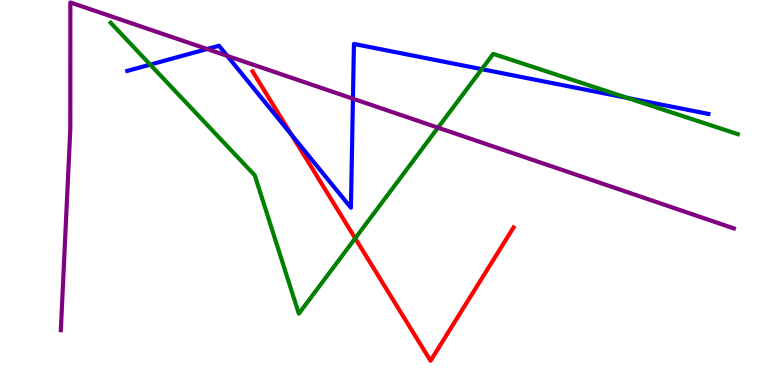[{'lines': ['blue', 'red'], 'intersections': [{'x': 3.76, 'y': 6.5}]}, {'lines': ['green', 'red'], 'intersections': [{'x': 4.58, 'y': 3.81}]}, {'lines': ['purple', 'red'], 'intersections': []}, {'lines': ['blue', 'green'], 'intersections': [{'x': 1.94, 'y': 8.32}, {'x': 6.22, 'y': 8.2}, {'x': 8.1, 'y': 7.46}]}, {'lines': ['blue', 'purple'], 'intersections': [{'x': 2.67, 'y': 8.73}, {'x': 2.93, 'y': 8.55}, {'x': 4.55, 'y': 7.44}]}, {'lines': ['green', 'purple'], 'intersections': [{'x': 5.65, 'y': 6.68}]}]